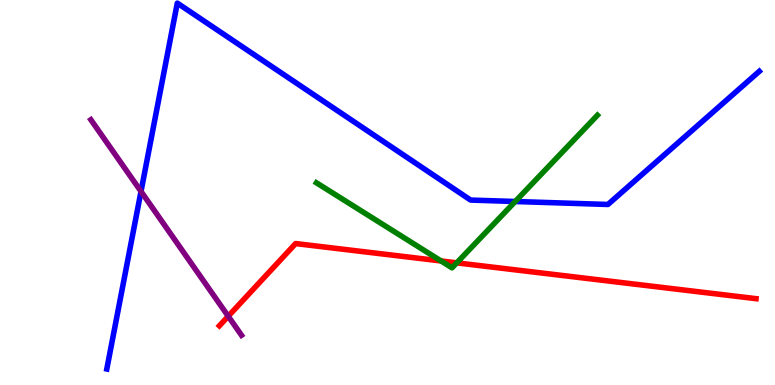[{'lines': ['blue', 'red'], 'intersections': []}, {'lines': ['green', 'red'], 'intersections': [{'x': 5.69, 'y': 3.22}, {'x': 5.89, 'y': 3.17}]}, {'lines': ['purple', 'red'], 'intersections': [{'x': 2.94, 'y': 1.79}]}, {'lines': ['blue', 'green'], 'intersections': [{'x': 6.65, 'y': 4.77}]}, {'lines': ['blue', 'purple'], 'intersections': [{'x': 1.82, 'y': 5.03}]}, {'lines': ['green', 'purple'], 'intersections': []}]